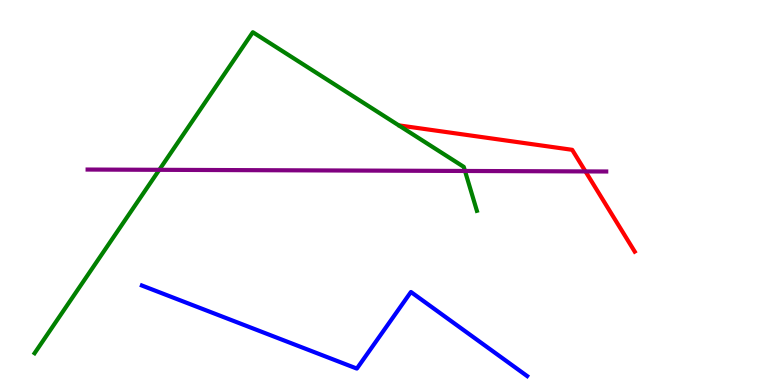[{'lines': ['blue', 'red'], 'intersections': []}, {'lines': ['green', 'red'], 'intersections': []}, {'lines': ['purple', 'red'], 'intersections': [{'x': 7.55, 'y': 5.55}]}, {'lines': ['blue', 'green'], 'intersections': []}, {'lines': ['blue', 'purple'], 'intersections': []}, {'lines': ['green', 'purple'], 'intersections': [{'x': 2.06, 'y': 5.59}, {'x': 6.0, 'y': 5.56}]}]